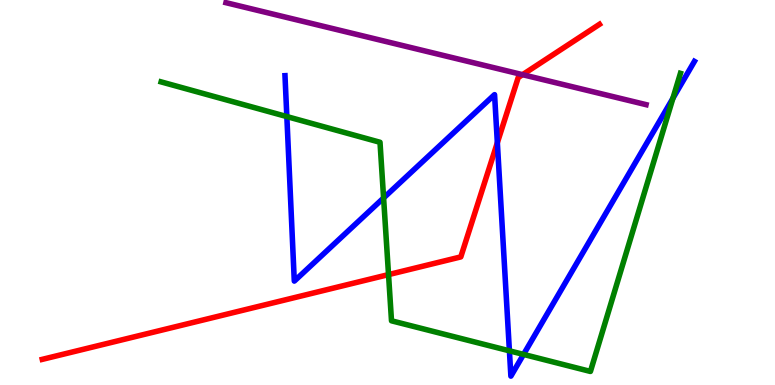[{'lines': ['blue', 'red'], 'intersections': [{'x': 6.42, 'y': 6.29}]}, {'lines': ['green', 'red'], 'intersections': [{'x': 5.01, 'y': 2.87}]}, {'lines': ['purple', 'red'], 'intersections': [{'x': 6.74, 'y': 8.06}]}, {'lines': ['blue', 'green'], 'intersections': [{'x': 3.7, 'y': 6.97}, {'x': 4.95, 'y': 4.86}, {'x': 6.57, 'y': 0.888}, {'x': 6.76, 'y': 0.794}, {'x': 8.68, 'y': 7.45}]}, {'lines': ['blue', 'purple'], 'intersections': []}, {'lines': ['green', 'purple'], 'intersections': []}]